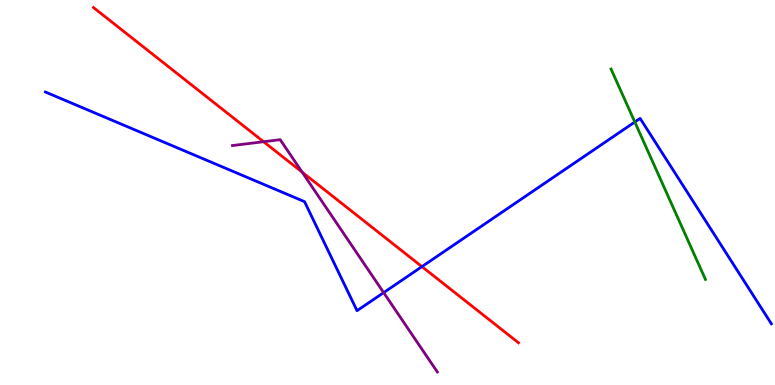[{'lines': ['blue', 'red'], 'intersections': [{'x': 5.44, 'y': 3.07}]}, {'lines': ['green', 'red'], 'intersections': []}, {'lines': ['purple', 'red'], 'intersections': [{'x': 3.4, 'y': 6.32}, {'x': 3.9, 'y': 5.53}]}, {'lines': ['blue', 'green'], 'intersections': [{'x': 8.19, 'y': 6.83}]}, {'lines': ['blue', 'purple'], 'intersections': [{'x': 4.95, 'y': 2.4}]}, {'lines': ['green', 'purple'], 'intersections': []}]